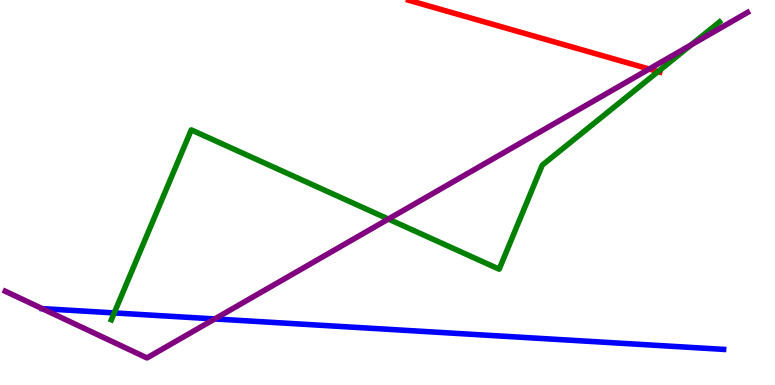[{'lines': ['blue', 'red'], 'intersections': []}, {'lines': ['green', 'red'], 'intersections': [{'x': 8.49, 'y': 8.14}]}, {'lines': ['purple', 'red'], 'intersections': [{'x': 8.38, 'y': 8.21}]}, {'lines': ['blue', 'green'], 'intersections': [{'x': 1.47, 'y': 1.87}]}, {'lines': ['blue', 'purple'], 'intersections': [{'x': 2.77, 'y': 1.72}]}, {'lines': ['green', 'purple'], 'intersections': [{'x': 5.01, 'y': 4.31}, {'x': 8.92, 'y': 8.83}]}]